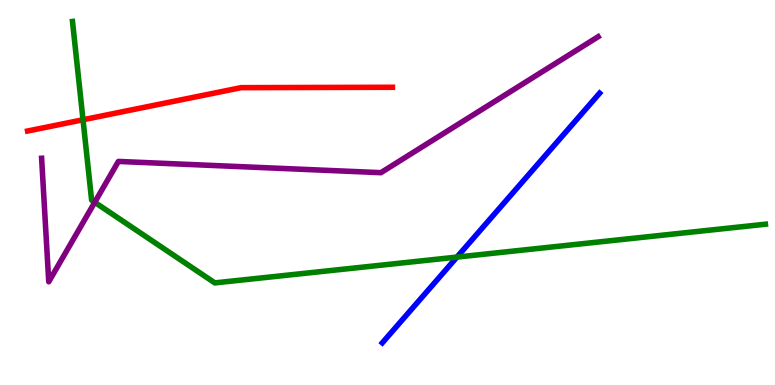[{'lines': ['blue', 'red'], 'intersections': []}, {'lines': ['green', 'red'], 'intersections': [{'x': 1.07, 'y': 6.89}]}, {'lines': ['purple', 'red'], 'intersections': []}, {'lines': ['blue', 'green'], 'intersections': [{'x': 5.9, 'y': 3.32}]}, {'lines': ['blue', 'purple'], 'intersections': []}, {'lines': ['green', 'purple'], 'intersections': [{'x': 1.22, 'y': 4.75}]}]